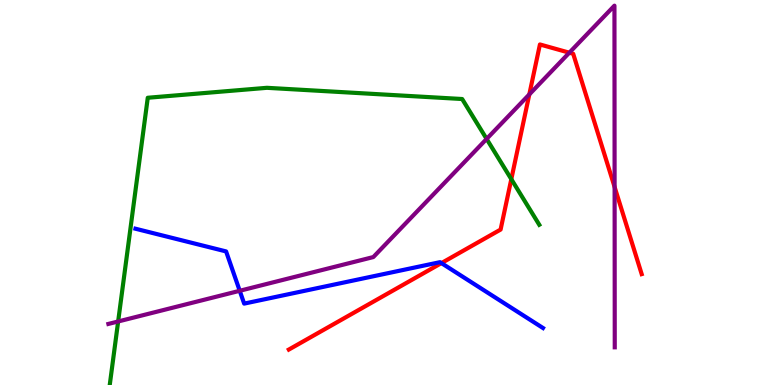[{'lines': ['blue', 'red'], 'intersections': [{'x': 5.7, 'y': 3.17}]}, {'lines': ['green', 'red'], 'intersections': [{'x': 6.6, 'y': 5.35}]}, {'lines': ['purple', 'red'], 'intersections': [{'x': 6.83, 'y': 7.55}, {'x': 7.35, 'y': 8.63}, {'x': 7.93, 'y': 5.14}]}, {'lines': ['blue', 'green'], 'intersections': []}, {'lines': ['blue', 'purple'], 'intersections': [{'x': 3.09, 'y': 2.45}]}, {'lines': ['green', 'purple'], 'intersections': [{'x': 1.52, 'y': 1.65}, {'x': 6.28, 'y': 6.39}]}]